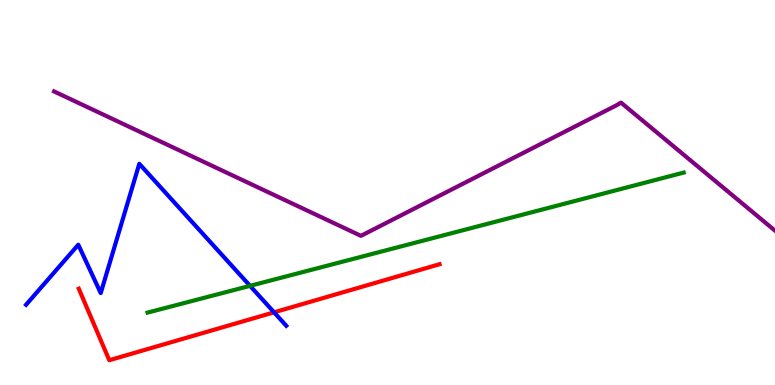[{'lines': ['blue', 'red'], 'intersections': [{'x': 3.54, 'y': 1.89}]}, {'lines': ['green', 'red'], 'intersections': []}, {'lines': ['purple', 'red'], 'intersections': []}, {'lines': ['blue', 'green'], 'intersections': [{'x': 3.23, 'y': 2.58}]}, {'lines': ['blue', 'purple'], 'intersections': []}, {'lines': ['green', 'purple'], 'intersections': []}]